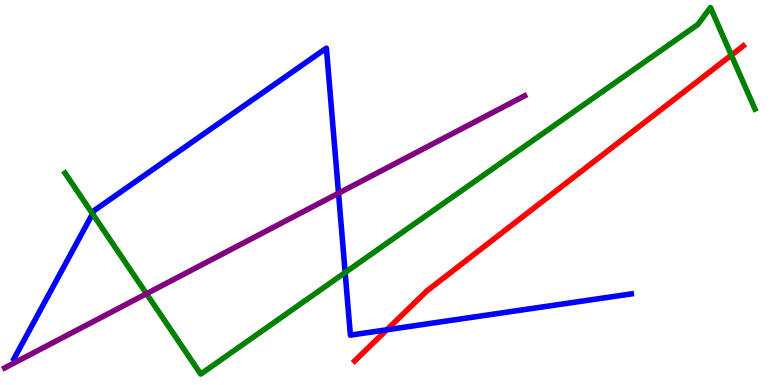[{'lines': ['blue', 'red'], 'intersections': [{'x': 4.99, 'y': 1.43}]}, {'lines': ['green', 'red'], 'intersections': [{'x': 9.44, 'y': 8.57}]}, {'lines': ['purple', 'red'], 'intersections': []}, {'lines': ['blue', 'green'], 'intersections': [{'x': 1.19, 'y': 4.45}, {'x': 4.45, 'y': 2.92}]}, {'lines': ['blue', 'purple'], 'intersections': [{'x': 4.37, 'y': 4.98}]}, {'lines': ['green', 'purple'], 'intersections': [{'x': 1.89, 'y': 2.37}]}]